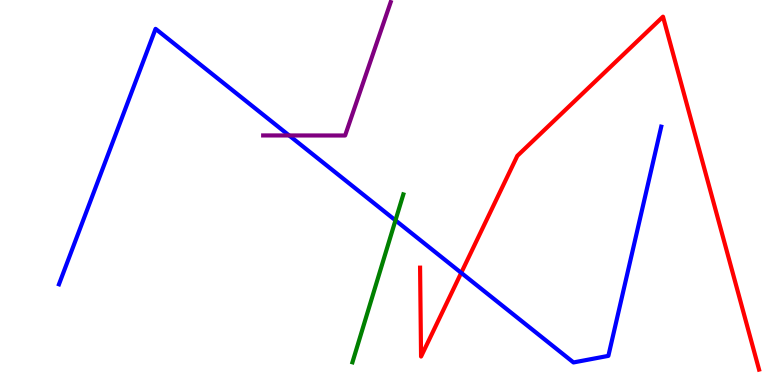[{'lines': ['blue', 'red'], 'intersections': [{'x': 5.95, 'y': 2.91}]}, {'lines': ['green', 'red'], 'intersections': []}, {'lines': ['purple', 'red'], 'intersections': []}, {'lines': ['blue', 'green'], 'intersections': [{'x': 5.1, 'y': 4.28}]}, {'lines': ['blue', 'purple'], 'intersections': [{'x': 3.73, 'y': 6.48}]}, {'lines': ['green', 'purple'], 'intersections': []}]